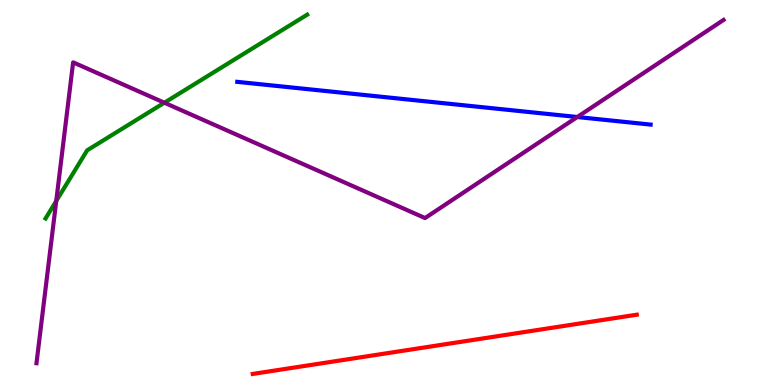[{'lines': ['blue', 'red'], 'intersections': []}, {'lines': ['green', 'red'], 'intersections': []}, {'lines': ['purple', 'red'], 'intersections': []}, {'lines': ['blue', 'green'], 'intersections': []}, {'lines': ['blue', 'purple'], 'intersections': [{'x': 7.45, 'y': 6.96}]}, {'lines': ['green', 'purple'], 'intersections': [{'x': 0.726, 'y': 4.78}, {'x': 2.12, 'y': 7.33}]}]